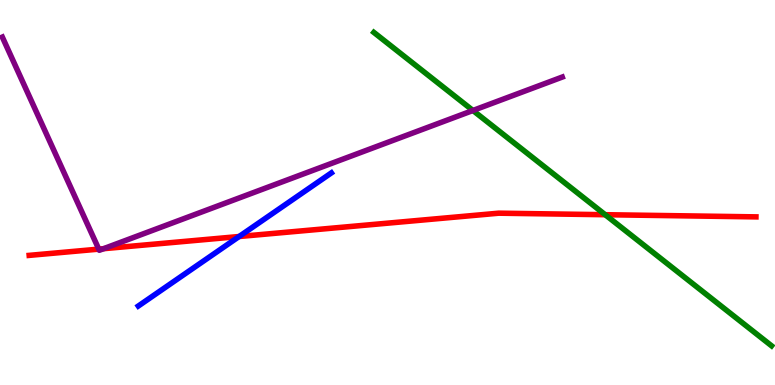[{'lines': ['blue', 'red'], 'intersections': [{'x': 3.09, 'y': 3.86}]}, {'lines': ['green', 'red'], 'intersections': [{'x': 7.81, 'y': 4.42}]}, {'lines': ['purple', 'red'], 'intersections': [{'x': 1.27, 'y': 3.53}, {'x': 1.34, 'y': 3.54}]}, {'lines': ['blue', 'green'], 'intersections': []}, {'lines': ['blue', 'purple'], 'intersections': []}, {'lines': ['green', 'purple'], 'intersections': [{'x': 6.1, 'y': 7.13}]}]